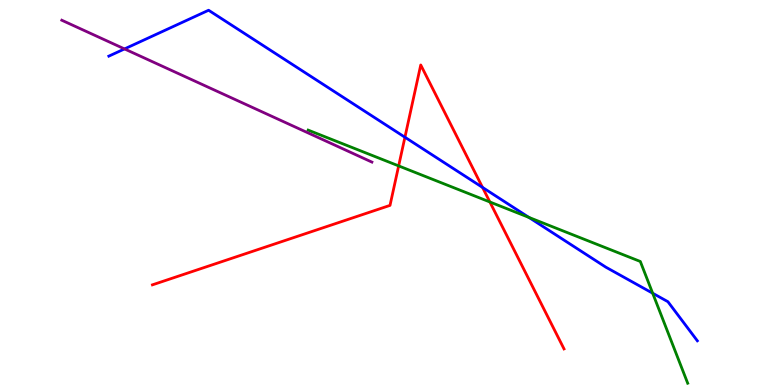[{'lines': ['blue', 'red'], 'intersections': [{'x': 5.22, 'y': 6.44}, {'x': 6.23, 'y': 5.13}]}, {'lines': ['green', 'red'], 'intersections': [{'x': 5.14, 'y': 5.69}, {'x': 6.32, 'y': 4.75}]}, {'lines': ['purple', 'red'], 'intersections': []}, {'lines': ['blue', 'green'], 'intersections': [{'x': 6.82, 'y': 4.35}, {'x': 8.42, 'y': 2.38}]}, {'lines': ['blue', 'purple'], 'intersections': [{'x': 1.61, 'y': 8.73}]}, {'lines': ['green', 'purple'], 'intersections': []}]